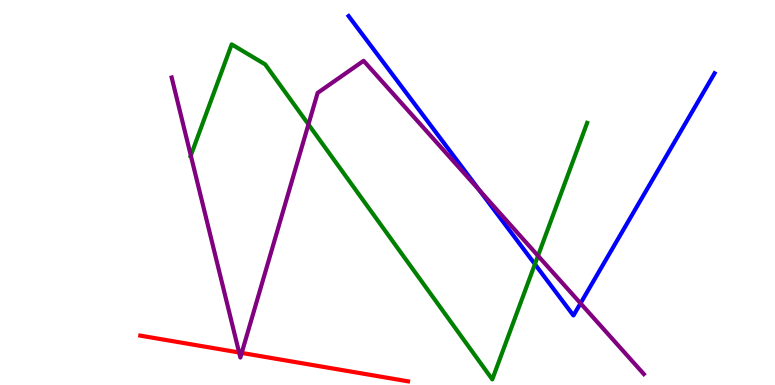[{'lines': ['blue', 'red'], 'intersections': []}, {'lines': ['green', 'red'], 'intersections': []}, {'lines': ['purple', 'red'], 'intersections': [{'x': 3.09, 'y': 0.844}, {'x': 3.12, 'y': 0.833}]}, {'lines': ['blue', 'green'], 'intersections': [{'x': 6.9, 'y': 3.14}]}, {'lines': ['blue', 'purple'], 'intersections': [{'x': 6.19, 'y': 5.06}, {'x': 7.49, 'y': 2.12}]}, {'lines': ['green', 'purple'], 'intersections': [{'x': 2.46, 'y': 5.96}, {'x': 3.98, 'y': 6.77}, {'x': 6.94, 'y': 3.36}]}]